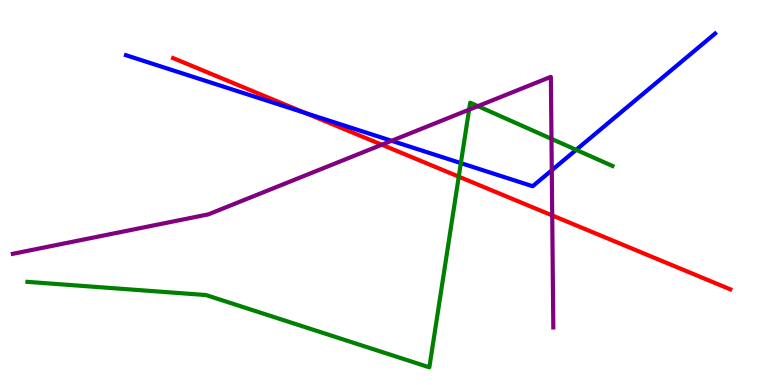[{'lines': ['blue', 'red'], 'intersections': [{'x': 3.94, 'y': 7.06}]}, {'lines': ['green', 'red'], 'intersections': [{'x': 5.92, 'y': 5.41}]}, {'lines': ['purple', 'red'], 'intersections': [{'x': 4.93, 'y': 6.24}, {'x': 7.13, 'y': 4.4}]}, {'lines': ['blue', 'green'], 'intersections': [{'x': 5.95, 'y': 5.76}, {'x': 7.43, 'y': 6.11}]}, {'lines': ['blue', 'purple'], 'intersections': [{'x': 5.05, 'y': 6.34}, {'x': 7.12, 'y': 5.58}]}, {'lines': ['green', 'purple'], 'intersections': [{'x': 6.05, 'y': 7.15}, {'x': 6.17, 'y': 7.24}, {'x': 7.12, 'y': 6.39}]}]